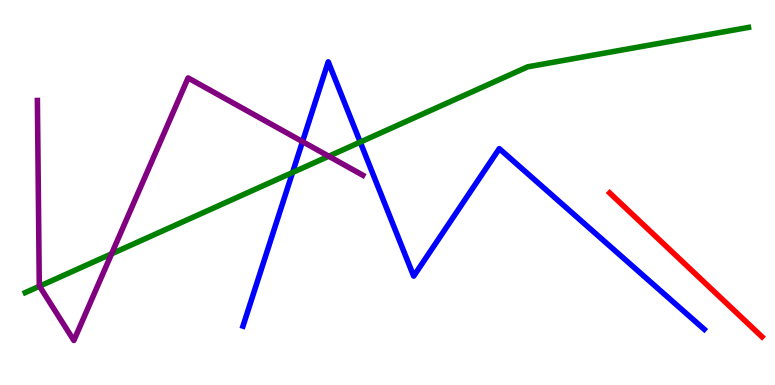[{'lines': ['blue', 'red'], 'intersections': []}, {'lines': ['green', 'red'], 'intersections': []}, {'lines': ['purple', 'red'], 'intersections': []}, {'lines': ['blue', 'green'], 'intersections': [{'x': 3.77, 'y': 5.52}, {'x': 4.65, 'y': 6.31}]}, {'lines': ['blue', 'purple'], 'intersections': [{'x': 3.9, 'y': 6.32}]}, {'lines': ['green', 'purple'], 'intersections': [{'x': 0.51, 'y': 2.57}, {'x': 1.44, 'y': 3.41}, {'x': 4.24, 'y': 5.94}]}]